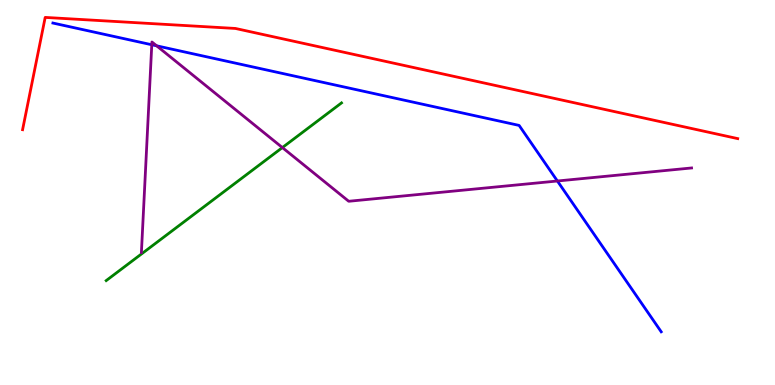[{'lines': ['blue', 'red'], 'intersections': []}, {'lines': ['green', 'red'], 'intersections': []}, {'lines': ['purple', 'red'], 'intersections': []}, {'lines': ['blue', 'green'], 'intersections': []}, {'lines': ['blue', 'purple'], 'intersections': [{'x': 1.96, 'y': 8.84}, {'x': 2.02, 'y': 8.81}, {'x': 7.19, 'y': 5.3}]}, {'lines': ['green', 'purple'], 'intersections': [{'x': 3.64, 'y': 6.17}]}]